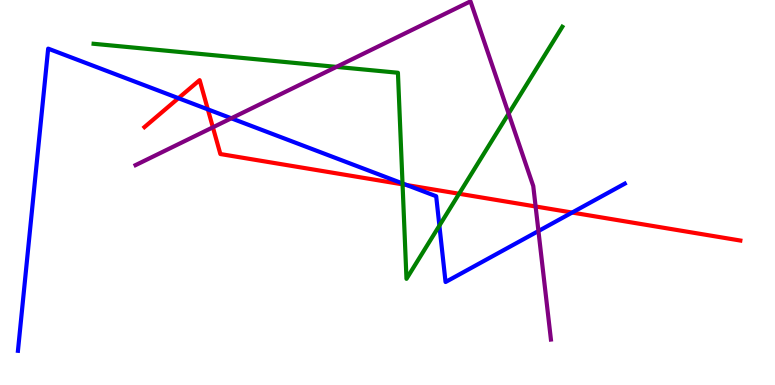[{'lines': ['blue', 'red'], 'intersections': [{'x': 2.3, 'y': 7.45}, {'x': 2.68, 'y': 7.16}, {'x': 5.25, 'y': 5.19}, {'x': 7.38, 'y': 4.48}]}, {'lines': ['green', 'red'], 'intersections': [{'x': 5.19, 'y': 5.21}, {'x': 5.92, 'y': 4.97}]}, {'lines': ['purple', 'red'], 'intersections': [{'x': 2.75, 'y': 6.69}, {'x': 6.91, 'y': 4.64}]}, {'lines': ['blue', 'green'], 'intersections': [{'x': 5.19, 'y': 5.24}, {'x': 5.67, 'y': 4.14}]}, {'lines': ['blue', 'purple'], 'intersections': [{'x': 2.98, 'y': 6.93}, {'x': 6.95, 'y': 4.0}]}, {'lines': ['green', 'purple'], 'intersections': [{'x': 4.34, 'y': 8.26}, {'x': 6.56, 'y': 7.05}]}]